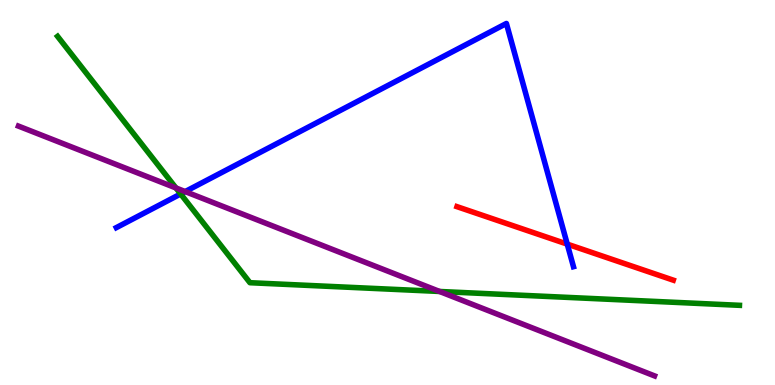[{'lines': ['blue', 'red'], 'intersections': [{'x': 7.32, 'y': 3.66}]}, {'lines': ['green', 'red'], 'intersections': []}, {'lines': ['purple', 'red'], 'intersections': []}, {'lines': ['blue', 'green'], 'intersections': [{'x': 2.33, 'y': 4.96}]}, {'lines': ['blue', 'purple'], 'intersections': [{'x': 2.39, 'y': 5.02}]}, {'lines': ['green', 'purple'], 'intersections': [{'x': 2.27, 'y': 5.12}, {'x': 5.67, 'y': 2.43}]}]